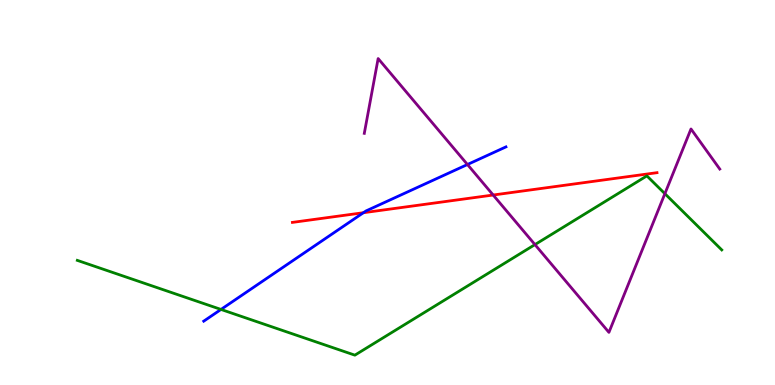[{'lines': ['blue', 'red'], 'intersections': [{'x': 4.69, 'y': 4.47}]}, {'lines': ['green', 'red'], 'intersections': []}, {'lines': ['purple', 'red'], 'intersections': [{'x': 6.36, 'y': 4.93}]}, {'lines': ['blue', 'green'], 'intersections': [{'x': 2.85, 'y': 1.96}]}, {'lines': ['blue', 'purple'], 'intersections': [{'x': 6.03, 'y': 5.73}]}, {'lines': ['green', 'purple'], 'intersections': [{'x': 6.9, 'y': 3.65}, {'x': 8.58, 'y': 4.97}]}]